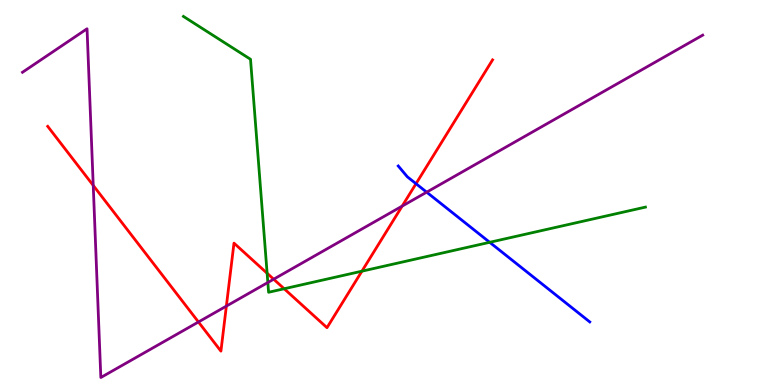[{'lines': ['blue', 'red'], 'intersections': [{'x': 5.37, 'y': 5.23}]}, {'lines': ['green', 'red'], 'intersections': [{'x': 3.45, 'y': 2.9}, {'x': 3.67, 'y': 2.5}, {'x': 4.67, 'y': 2.96}]}, {'lines': ['purple', 'red'], 'intersections': [{'x': 1.2, 'y': 5.18}, {'x': 2.56, 'y': 1.64}, {'x': 2.92, 'y': 2.05}, {'x': 3.53, 'y': 2.75}, {'x': 5.19, 'y': 4.65}]}, {'lines': ['blue', 'green'], 'intersections': [{'x': 6.32, 'y': 3.71}]}, {'lines': ['blue', 'purple'], 'intersections': [{'x': 5.51, 'y': 5.01}]}, {'lines': ['green', 'purple'], 'intersections': [{'x': 3.46, 'y': 2.66}]}]